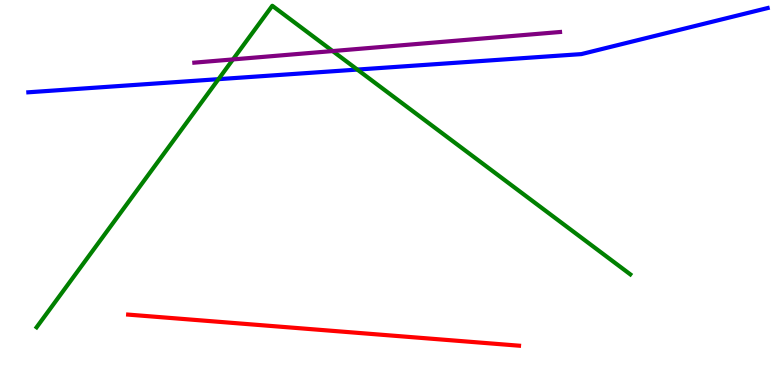[{'lines': ['blue', 'red'], 'intersections': []}, {'lines': ['green', 'red'], 'intersections': []}, {'lines': ['purple', 'red'], 'intersections': []}, {'lines': ['blue', 'green'], 'intersections': [{'x': 2.82, 'y': 7.94}, {'x': 4.61, 'y': 8.19}]}, {'lines': ['blue', 'purple'], 'intersections': []}, {'lines': ['green', 'purple'], 'intersections': [{'x': 3.01, 'y': 8.46}, {'x': 4.29, 'y': 8.67}]}]